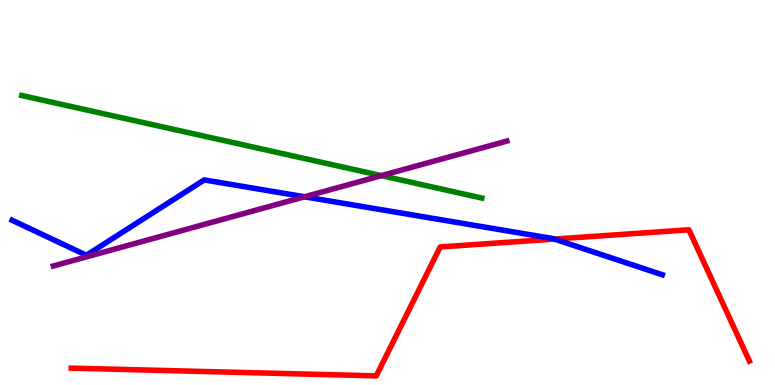[{'lines': ['blue', 'red'], 'intersections': [{'x': 7.15, 'y': 3.79}]}, {'lines': ['green', 'red'], 'intersections': []}, {'lines': ['purple', 'red'], 'intersections': []}, {'lines': ['blue', 'green'], 'intersections': []}, {'lines': ['blue', 'purple'], 'intersections': [{'x': 3.93, 'y': 4.89}]}, {'lines': ['green', 'purple'], 'intersections': [{'x': 4.92, 'y': 5.44}]}]